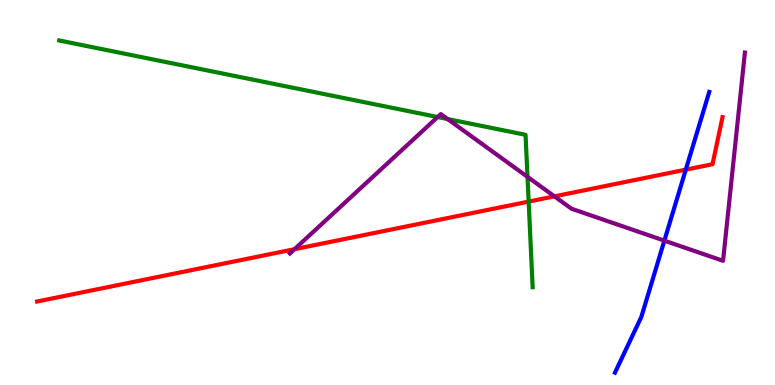[{'lines': ['blue', 'red'], 'intersections': [{'x': 8.85, 'y': 5.59}]}, {'lines': ['green', 'red'], 'intersections': [{'x': 6.82, 'y': 4.76}]}, {'lines': ['purple', 'red'], 'intersections': [{'x': 3.8, 'y': 3.53}, {'x': 7.15, 'y': 4.9}]}, {'lines': ['blue', 'green'], 'intersections': []}, {'lines': ['blue', 'purple'], 'intersections': [{'x': 8.57, 'y': 3.75}]}, {'lines': ['green', 'purple'], 'intersections': [{'x': 5.65, 'y': 6.96}, {'x': 5.78, 'y': 6.91}, {'x': 6.81, 'y': 5.41}]}]